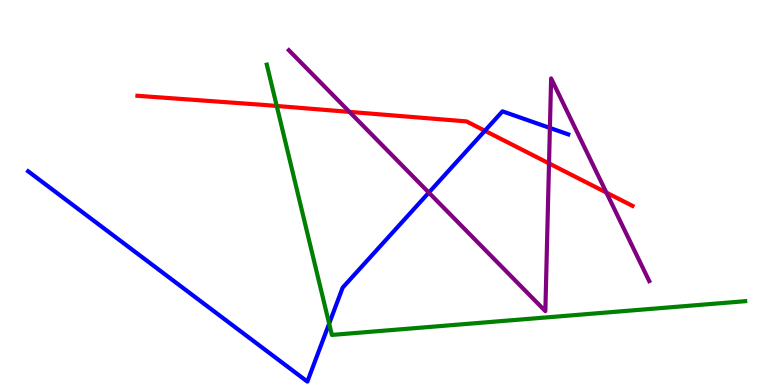[{'lines': ['blue', 'red'], 'intersections': [{'x': 6.26, 'y': 6.6}]}, {'lines': ['green', 'red'], 'intersections': [{'x': 3.57, 'y': 7.25}]}, {'lines': ['purple', 'red'], 'intersections': [{'x': 4.51, 'y': 7.09}, {'x': 7.08, 'y': 5.76}, {'x': 7.82, 'y': 5.0}]}, {'lines': ['blue', 'green'], 'intersections': [{'x': 4.25, 'y': 1.59}]}, {'lines': ['blue', 'purple'], 'intersections': [{'x': 5.53, 'y': 5.0}, {'x': 7.1, 'y': 6.68}]}, {'lines': ['green', 'purple'], 'intersections': []}]